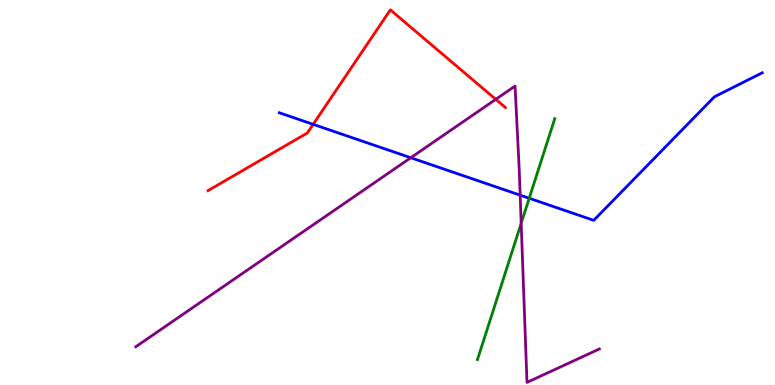[{'lines': ['blue', 'red'], 'intersections': [{'x': 4.04, 'y': 6.77}]}, {'lines': ['green', 'red'], 'intersections': []}, {'lines': ['purple', 'red'], 'intersections': [{'x': 6.4, 'y': 7.42}]}, {'lines': ['blue', 'green'], 'intersections': [{'x': 6.83, 'y': 4.85}]}, {'lines': ['blue', 'purple'], 'intersections': [{'x': 5.3, 'y': 5.9}, {'x': 6.71, 'y': 4.93}]}, {'lines': ['green', 'purple'], 'intersections': [{'x': 6.73, 'y': 4.2}]}]